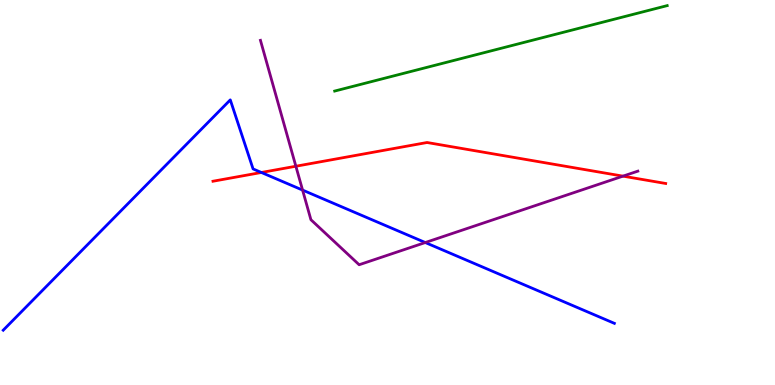[{'lines': ['blue', 'red'], 'intersections': [{'x': 3.37, 'y': 5.52}]}, {'lines': ['green', 'red'], 'intersections': []}, {'lines': ['purple', 'red'], 'intersections': [{'x': 3.82, 'y': 5.68}, {'x': 8.04, 'y': 5.42}]}, {'lines': ['blue', 'green'], 'intersections': []}, {'lines': ['blue', 'purple'], 'intersections': [{'x': 3.9, 'y': 5.06}, {'x': 5.49, 'y': 3.7}]}, {'lines': ['green', 'purple'], 'intersections': []}]